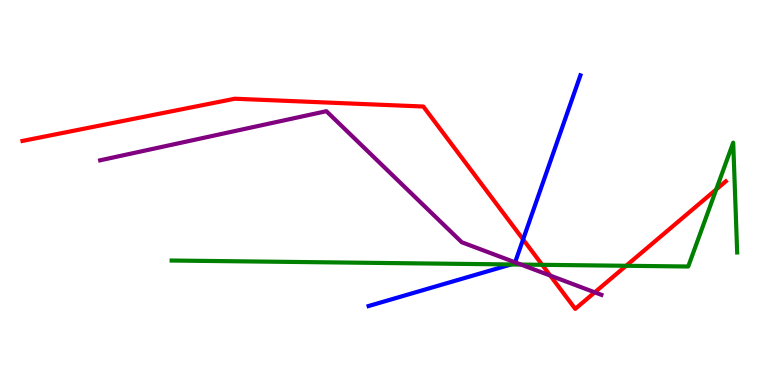[{'lines': ['blue', 'red'], 'intersections': [{'x': 6.75, 'y': 3.78}]}, {'lines': ['green', 'red'], 'intersections': [{'x': 7.0, 'y': 3.12}, {'x': 8.08, 'y': 3.1}, {'x': 9.24, 'y': 5.08}]}, {'lines': ['purple', 'red'], 'intersections': [{'x': 7.1, 'y': 2.84}, {'x': 7.67, 'y': 2.41}]}, {'lines': ['blue', 'green'], 'intersections': [{'x': 6.59, 'y': 3.13}]}, {'lines': ['blue', 'purple'], 'intersections': [{'x': 6.65, 'y': 3.19}]}, {'lines': ['green', 'purple'], 'intersections': [{'x': 6.72, 'y': 3.13}]}]